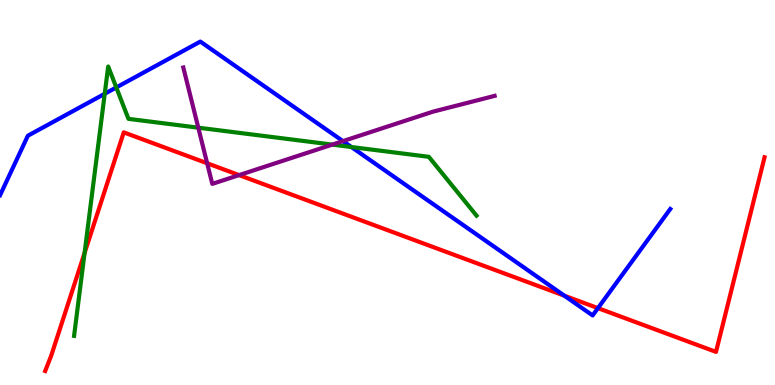[{'lines': ['blue', 'red'], 'intersections': [{'x': 7.28, 'y': 2.32}, {'x': 7.72, 'y': 2.0}]}, {'lines': ['green', 'red'], 'intersections': [{'x': 1.09, 'y': 3.43}]}, {'lines': ['purple', 'red'], 'intersections': [{'x': 2.67, 'y': 5.76}, {'x': 3.08, 'y': 5.45}]}, {'lines': ['blue', 'green'], 'intersections': [{'x': 1.35, 'y': 7.56}, {'x': 1.5, 'y': 7.73}, {'x': 4.53, 'y': 6.18}]}, {'lines': ['blue', 'purple'], 'intersections': [{'x': 4.42, 'y': 6.33}]}, {'lines': ['green', 'purple'], 'intersections': [{'x': 2.56, 'y': 6.68}, {'x': 4.29, 'y': 6.24}]}]